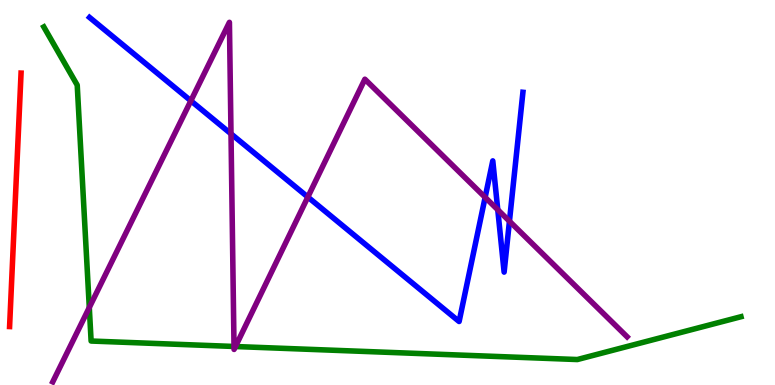[{'lines': ['blue', 'red'], 'intersections': []}, {'lines': ['green', 'red'], 'intersections': []}, {'lines': ['purple', 'red'], 'intersections': []}, {'lines': ['blue', 'green'], 'intersections': []}, {'lines': ['blue', 'purple'], 'intersections': [{'x': 2.46, 'y': 7.38}, {'x': 2.98, 'y': 6.52}, {'x': 3.97, 'y': 4.88}, {'x': 6.26, 'y': 4.87}, {'x': 6.42, 'y': 4.55}, {'x': 6.57, 'y': 4.25}]}, {'lines': ['green', 'purple'], 'intersections': [{'x': 1.15, 'y': 2.01}, {'x': 3.02, 'y': 1.0}, {'x': 3.04, 'y': 0.999}]}]